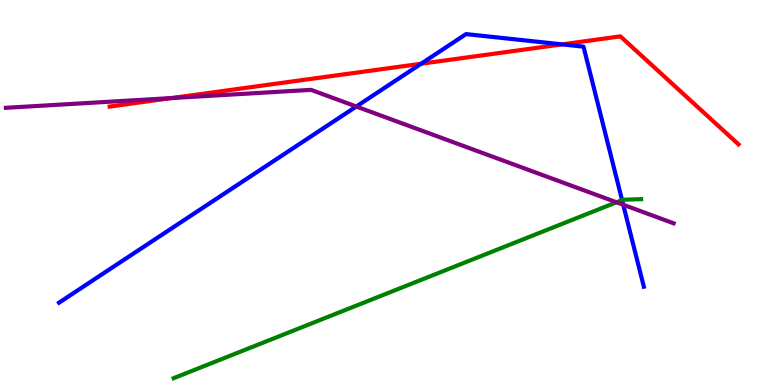[{'lines': ['blue', 'red'], 'intersections': [{'x': 5.43, 'y': 8.34}, {'x': 7.25, 'y': 8.85}]}, {'lines': ['green', 'red'], 'intersections': []}, {'lines': ['purple', 'red'], 'intersections': [{'x': 2.21, 'y': 7.45}]}, {'lines': ['blue', 'green'], 'intersections': [{'x': 8.03, 'y': 4.8}]}, {'lines': ['blue', 'purple'], 'intersections': [{'x': 4.6, 'y': 7.23}, {'x': 8.04, 'y': 4.68}]}, {'lines': ['green', 'purple'], 'intersections': [{'x': 7.95, 'y': 4.75}]}]